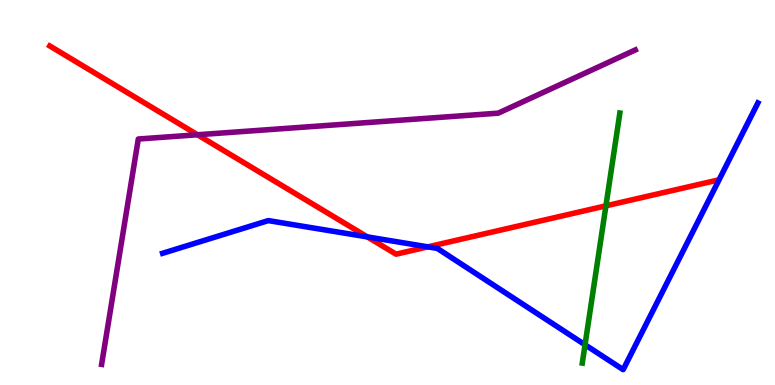[{'lines': ['blue', 'red'], 'intersections': [{'x': 4.74, 'y': 3.85}, {'x': 5.52, 'y': 3.59}]}, {'lines': ['green', 'red'], 'intersections': [{'x': 7.82, 'y': 4.65}]}, {'lines': ['purple', 'red'], 'intersections': [{'x': 2.55, 'y': 6.5}]}, {'lines': ['blue', 'green'], 'intersections': [{'x': 7.55, 'y': 1.05}]}, {'lines': ['blue', 'purple'], 'intersections': []}, {'lines': ['green', 'purple'], 'intersections': []}]